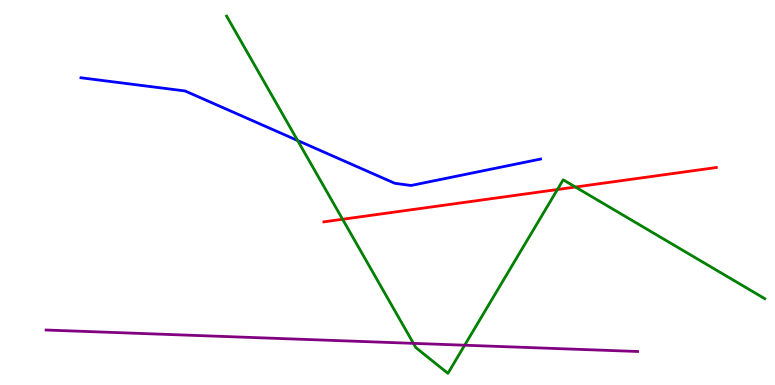[{'lines': ['blue', 'red'], 'intersections': []}, {'lines': ['green', 'red'], 'intersections': [{'x': 4.42, 'y': 4.3}, {'x': 7.19, 'y': 5.08}, {'x': 7.42, 'y': 5.14}]}, {'lines': ['purple', 'red'], 'intersections': []}, {'lines': ['blue', 'green'], 'intersections': [{'x': 3.84, 'y': 6.35}]}, {'lines': ['blue', 'purple'], 'intersections': []}, {'lines': ['green', 'purple'], 'intersections': [{'x': 5.33, 'y': 1.08}, {'x': 6.0, 'y': 1.03}]}]